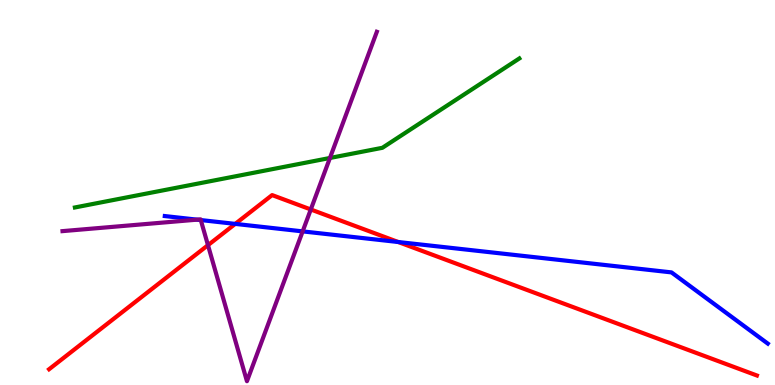[{'lines': ['blue', 'red'], 'intersections': [{'x': 3.04, 'y': 4.18}, {'x': 5.14, 'y': 3.71}]}, {'lines': ['green', 'red'], 'intersections': []}, {'lines': ['purple', 'red'], 'intersections': [{'x': 2.68, 'y': 3.63}, {'x': 4.01, 'y': 4.56}]}, {'lines': ['blue', 'green'], 'intersections': []}, {'lines': ['blue', 'purple'], 'intersections': [{'x': 2.54, 'y': 4.29}, {'x': 2.59, 'y': 4.28}, {'x': 3.91, 'y': 3.99}]}, {'lines': ['green', 'purple'], 'intersections': [{'x': 4.26, 'y': 5.9}]}]